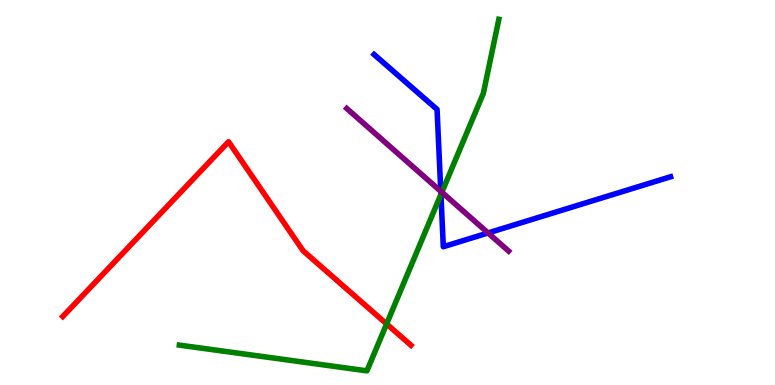[{'lines': ['blue', 'red'], 'intersections': []}, {'lines': ['green', 'red'], 'intersections': [{'x': 4.99, 'y': 1.59}]}, {'lines': ['purple', 'red'], 'intersections': []}, {'lines': ['blue', 'green'], 'intersections': [{'x': 5.69, 'y': 4.95}]}, {'lines': ['blue', 'purple'], 'intersections': [{'x': 5.69, 'y': 5.03}, {'x': 6.3, 'y': 3.95}]}, {'lines': ['green', 'purple'], 'intersections': [{'x': 5.7, 'y': 5.01}]}]